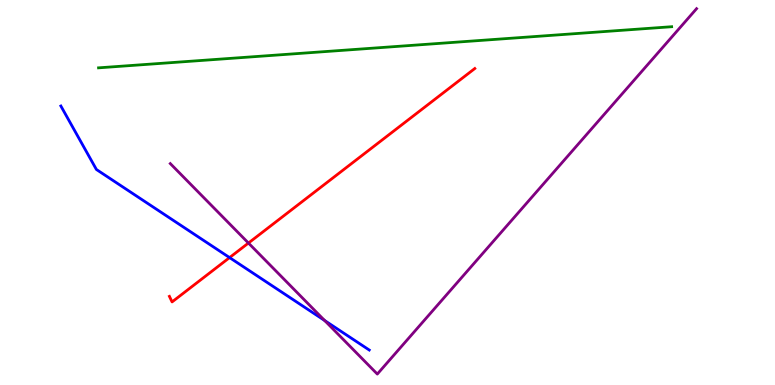[{'lines': ['blue', 'red'], 'intersections': [{'x': 2.96, 'y': 3.31}]}, {'lines': ['green', 'red'], 'intersections': []}, {'lines': ['purple', 'red'], 'intersections': [{'x': 3.21, 'y': 3.69}]}, {'lines': ['blue', 'green'], 'intersections': []}, {'lines': ['blue', 'purple'], 'intersections': [{'x': 4.19, 'y': 1.68}]}, {'lines': ['green', 'purple'], 'intersections': []}]